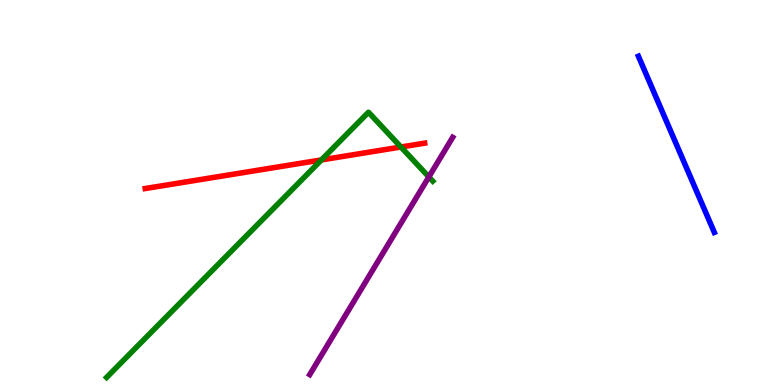[{'lines': ['blue', 'red'], 'intersections': []}, {'lines': ['green', 'red'], 'intersections': [{'x': 4.15, 'y': 5.85}, {'x': 5.17, 'y': 6.18}]}, {'lines': ['purple', 'red'], 'intersections': []}, {'lines': ['blue', 'green'], 'intersections': []}, {'lines': ['blue', 'purple'], 'intersections': []}, {'lines': ['green', 'purple'], 'intersections': [{'x': 5.53, 'y': 5.4}]}]